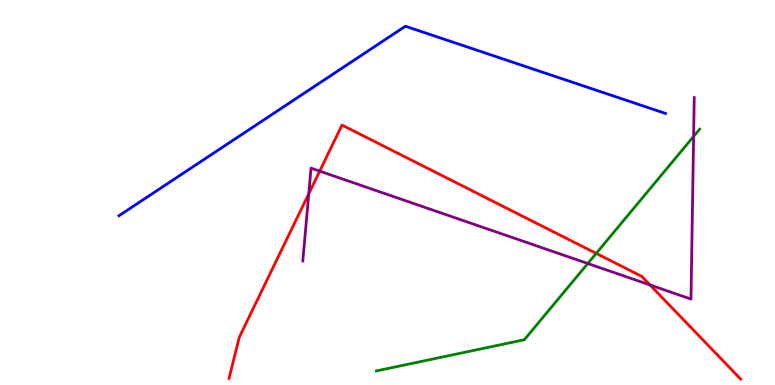[{'lines': ['blue', 'red'], 'intersections': []}, {'lines': ['green', 'red'], 'intersections': [{'x': 7.69, 'y': 3.42}]}, {'lines': ['purple', 'red'], 'intersections': [{'x': 3.98, 'y': 4.97}, {'x': 4.13, 'y': 5.56}, {'x': 8.39, 'y': 2.6}]}, {'lines': ['blue', 'green'], 'intersections': []}, {'lines': ['blue', 'purple'], 'intersections': []}, {'lines': ['green', 'purple'], 'intersections': [{'x': 7.58, 'y': 3.16}, {'x': 8.95, 'y': 6.46}]}]